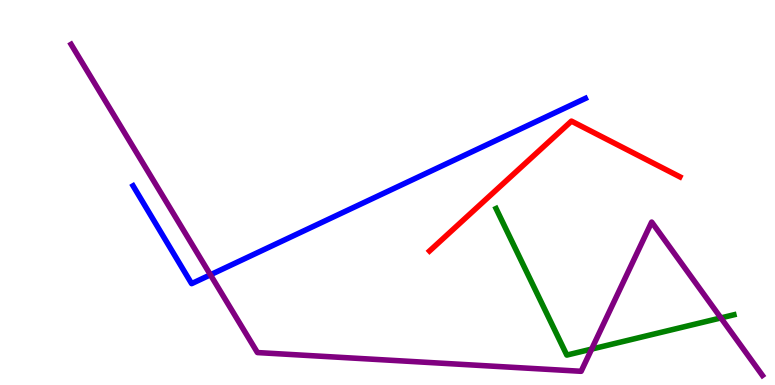[{'lines': ['blue', 'red'], 'intersections': []}, {'lines': ['green', 'red'], 'intersections': []}, {'lines': ['purple', 'red'], 'intersections': []}, {'lines': ['blue', 'green'], 'intersections': []}, {'lines': ['blue', 'purple'], 'intersections': [{'x': 2.72, 'y': 2.86}]}, {'lines': ['green', 'purple'], 'intersections': [{'x': 7.63, 'y': 0.933}, {'x': 9.3, 'y': 1.74}]}]